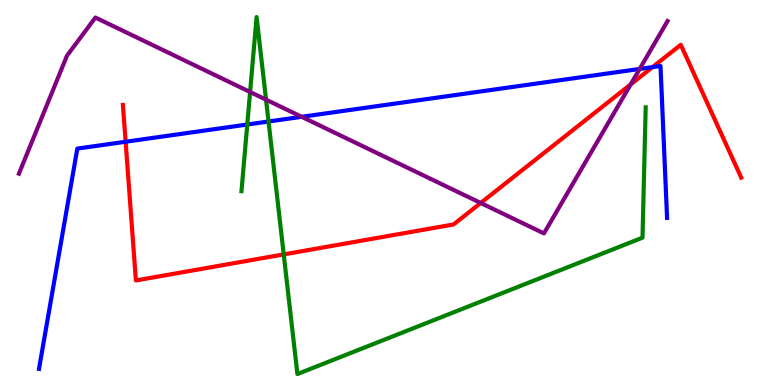[{'lines': ['blue', 'red'], 'intersections': [{'x': 1.62, 'y': 6.32}, {'x': 8.42, 'y': 8.26}]}, {'lines': ['green', 'red'], 'intersections': [{'x': 3.66, 'y': 3.39}]}, {'lines': ['purple', 'red'], 'intersections': [{'x': 6.2, 'y': 4.73}, {'x': 8.14, 'y': 7.81}]}, {'lines': ['blue', 'green'], 'intersections': [{'x': 3.19, 'y': 6.77}, {'x': 3.46, 'y': 6.84}]}, {'lines': ['blue', 'purple'], 'intersections': [{'x': 3.89, 'y': 6.97}, {'x': 8.25, 'y': 8.21}]}, {'lines': ['green', 'purple'], 'intersections': [{'x': 3.23, 'y': 7.61}, {'x': 3.43, 'y': 7.41}]}]